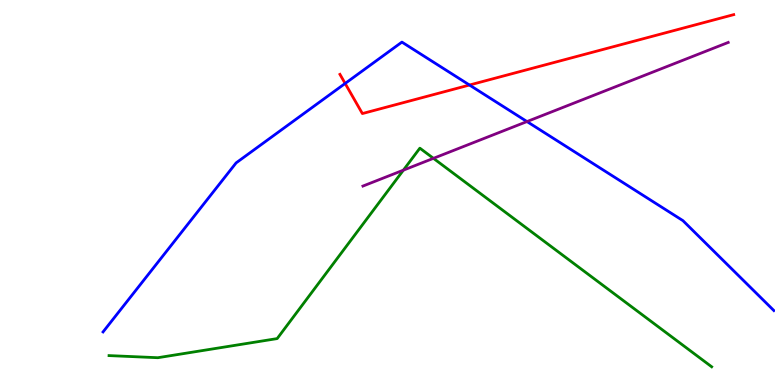[{'lines': ['blue', 'red'], 'intersections': [{'x': 4.45, 'y': 7.83}, {'x': 6.06, 'y': 7.79}]}, {'lines': ['green', 'red'], 'intersections': []}, {'lines': ['purple', 'red'], 'intersections': []}, {'lines': ['blue', 'green'], 'intersections': []}, {'lines': ['blue', 'purple'], 'intersections': [{'x': 6.8, 'y': 6.84}]}, {'lines': ['green', 'purple'], 'intersections': [{'x': 5.2, 'y': 5.58}, {'x': 5.59, 'y': 5.89}]}]